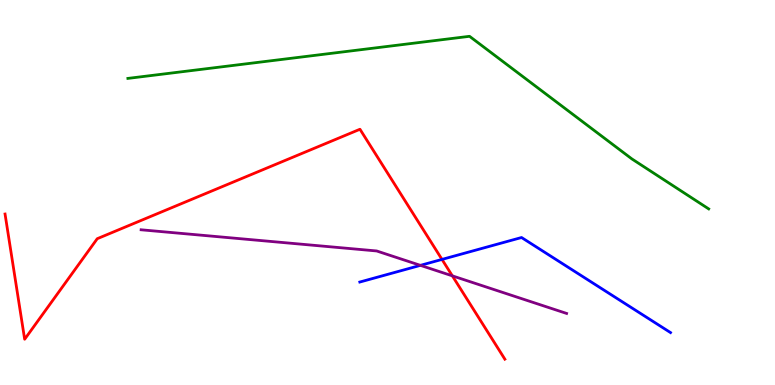[{'lines': ['blue', 'red'], 'intersections': [{'x': 5.7, 'y': 3.26}]}, {'lines': ['green', 'red'], 'intersections': []}, {'lines': ['purple', 'red'], 'intersections': [{'x': 5.84, 'y': 2.83}]}, {'lines': ['blue', 'green'], 'intersections': []}, {'lines': ['blue', 'purple'], 'intersections': [{'x': 5.42, 'y': 3.11}]}, {'lines': ['green', 'purple'], 'intersections': []}]